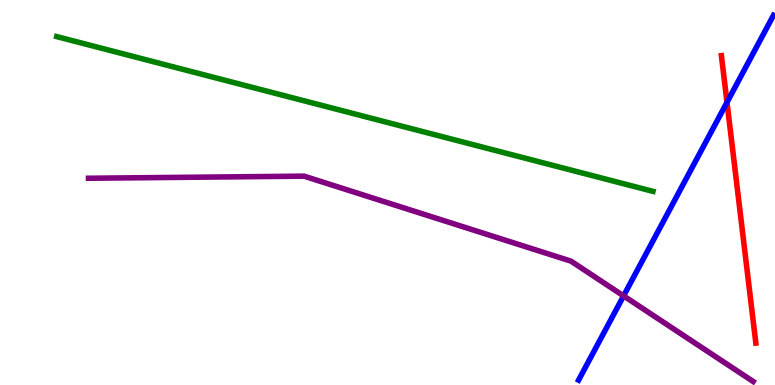[{'lines': ['blue', 'red'], 'intersections': [{'x': 9.38, 'y': 7.34}]}, {'lines': ['green', 'red'], 'intersections': []}, {'lines': ['purple', 'red'], 'intersections': []}, {'lines': ['blue', 'green'], 'intersections': []}, {'lines': ['blue', 'purple'], 'intersections': [{'x': 8.05, 'y': 2.31}]}, {'lines': ['green', 'purple'], 'intersections': []}]